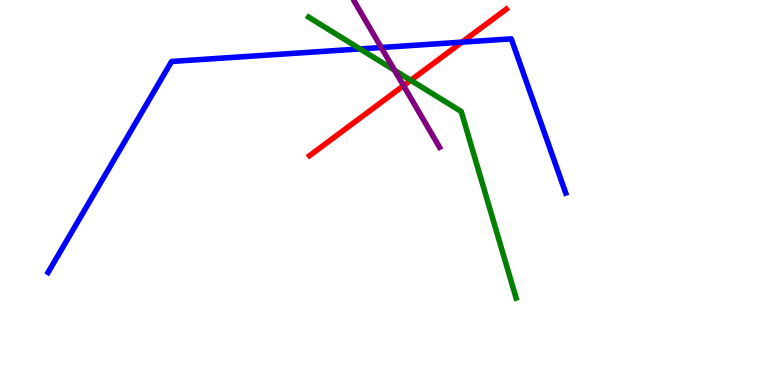[{'lines': ['blue', 'red'], 'intersections': [{'x': 5.96, 'y': 8.91}]}, {'lines': ['green', 'red'], 'intersections': [{'x': 5.3, 'y': 7.91}]}, {'lines': ['purple', 'red'], 'intersections': [{'x': 5.21, 'y': 7.77}]}, {'lines': ['blue', 'green'], 'intersections': [{'x': 4.65, 'y': 8.73}]}, {'lines': ['blue', 'purple'], 'intersections': [{'x': 4.92, 'y': 8.77}]}, {'lines': ['green', 'purple'], 'intersections': [{'x': 5.09, 'y': 8.17}]}]